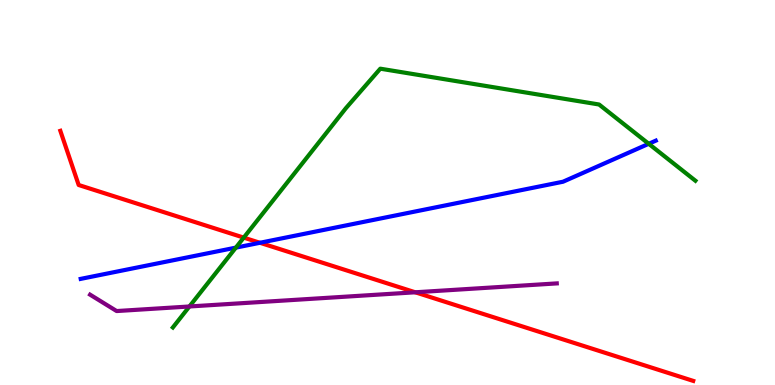[{'lines': ['blue', 'red'], 'intersections': [{'x': 3.35, 'y': 3.69}]}, {'lines': ['green', 'red'], 'intersections': [{'x': 3.15, 'y': 3.83}]}, {'lines': ['purple', 'red'], 'intersections': [{'x': 5.36, 'y': 2.41}]}, {'lines': ['blue', 'green'], 'intersections': [{'x': 3.04, 'y': 3.57}, {'x': 8.37, 'y': 6.27}]}, {'lines': ['blue', 'purple'], 'intersections': []}, {'lines': ['green', 'purple'], 'intersections': [{'x': 2.44, 'y': 2.04}]}]